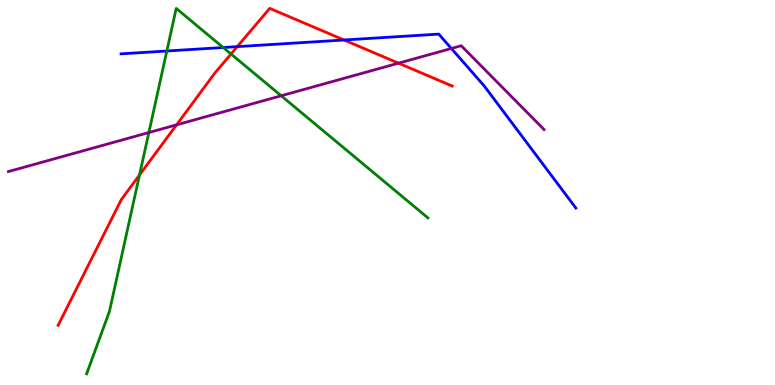[{'lines': ['blue', 'red'], 'intersections': [{'x': 3.06, 'y': 8.79}, {'x': 4.44, 'y': 8.96}]}, {'lines': ['green', 'red'], 'intersections': [{'x': 1.8, 'y': 5.46}, {'x': 2.98, 'y': 8.6}]}, {'lines': ['purple', 'red'], 'intersections': [{'x': 2.28, 'y': 6.76}, {'x': 5.14, 'y': 8.36}]}, {'lines': ['blue', 'green'], 'intersections': [{'x': 2.15, 'y': 8.68}, {'x': 2.88, 'y': 8.77}]}, {'lines': ['blue', 'purple'], 'intersections': [{'x': 5.82, 'y': 8.74}]}, {'lines': ['green', 'purple'], 'intersections': [{'x': 1.92, 'y': 6.56}, {'x': 3.63, 'y': 7.51}]}]